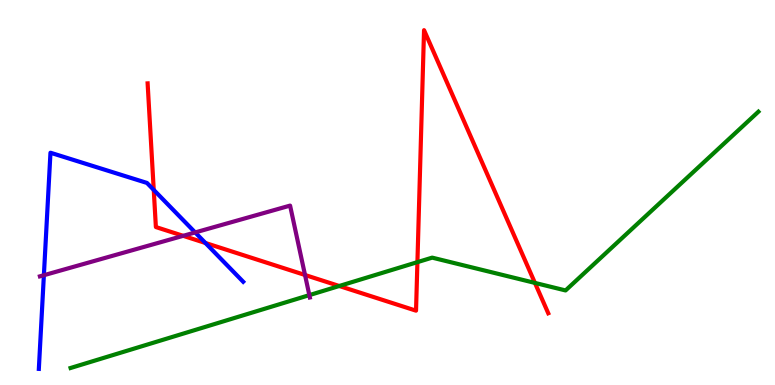[{'lines': ['blue', 'red'], 'intersections': [{'x': 1.98, 'y': 5.07}, {'x': 2.65, 'y': 3.69}]}, {'lines': ['green', 'red'], 'intersections': [{'x': 4.38, 'y': 2.57}, {'x': 5.39, 'y': 3.19}, {'x': 6.9, 'y': 2.65}]}, {'lines': ['purple', 'red'], 'intersections': [{'x': 2.36, 'y': 3.87}, {'x': 3.94, 'y': 2.86}]}, {'lines': ['blue', 'green'], 'intersections': []}, {'lines': ['blue', 'purple'], 'intersections': [{'x': 0.566, 'y': 2.85}, {'x': 2.52, 'y': 3.96}]}, {'lines': ['green', 'purple'], 'intersections': [{'x': 3.99, 'y': 2.33}]}]